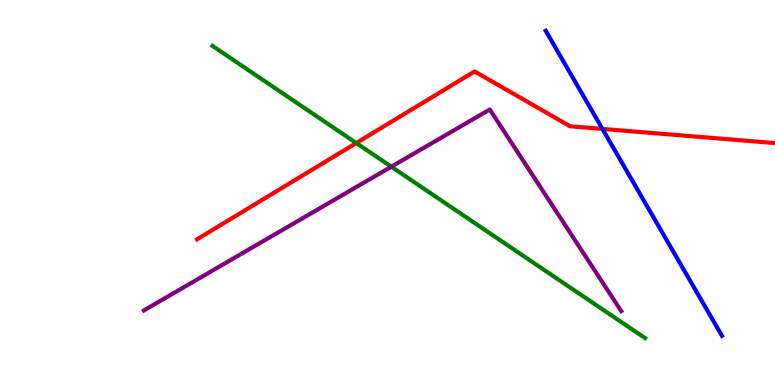[{'lines': ['blue', 'red'], 'intersections': [{'x': 7.77, 'y': 6.65}]}, {'lines': ['green', 'red'], 'intersections': [{'x': 4.6, 'y': 6.29}]}, {'lines': ['purple', 'red'], 'intersections': []}, {'lines': ['blue', 'green'], 'intersections': []}, {'lines': ['blue', 'purple'], 'intersections': []}, {'lines': ['green', 'purple'], 'intersections': [{'x': 5.05, 'y': 5.67}]}]